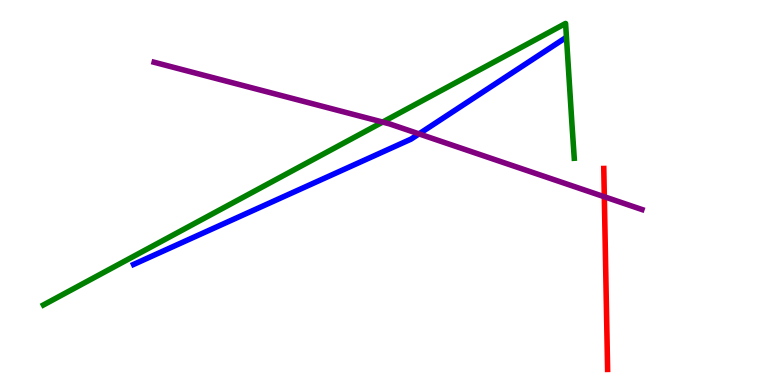[{'lines': ['blue', 'red'], 'intersections': []}, {'lines': ['green', 'red'], 'intersections': []}, {'lines': ['purple', 'red'], 'intersections': [{'x': 7.8, 'y': 4.89}]}, {'lines': ['blue', 'green'], 'intersections': []}, {'lines': ['blue', 'purple'], 'intersections': [{'x': 5.41, 'y': 6.52}]}, {'lines': ['green', 'purple'], 'intersections': [{'x': 4.94, 'y': 6.83}]}]